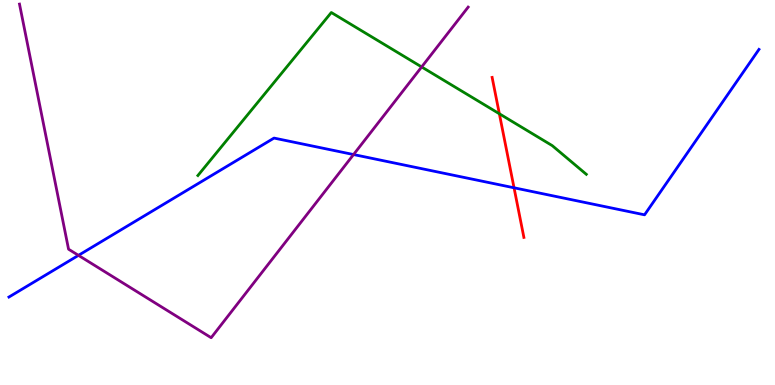[{'lines': ['blue', 'red'], 'intersections': [{'x': 6.63, 'y': 5.12}]}, {'lines': ['green', 'red'], 'intersections': [{'x': 6.44, 'y': 7.05}]}, {'lines': ['purple', 'red'], 'intersections': []}, {'lines': ['blue', 'green'], 'intersections': []}, {'lines': ['blue', 'purple'], 'intersections': [{'x': 1.01, 'y': 3.37}, {'x': 4.56, 'y': 5.99}]}, {'lines': ['green', 'purple'], 'intersections': [{'x': 5.44, 'y': 8.26}]}]